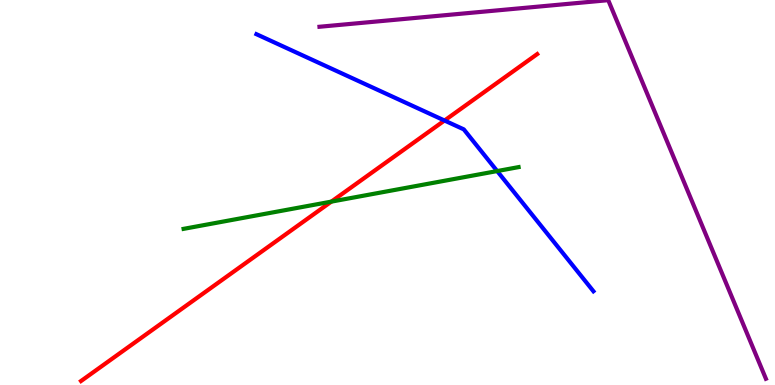[{'lines': ['blue', 'red'], 'intersections': [{'x': 5.74, 'y': 6.87}]}, {'lines': ['green', 'red'], 'intersections': [{'x': 4.28, 'y': 4.76}]}, {'lines': ['purple', 'red'], 'intersections': []}, {'lines': ['blue', 'green'], 'intersections': [{'x': 6.42, 'y': 5.56}]}, {'lines': ['blue', 'purple'], 'intersections': []}, {'lines': ['green', 'purple'], 'intersections': []}]